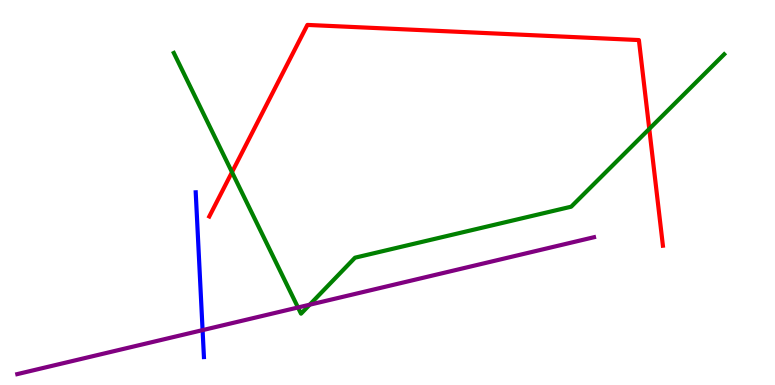[{'lines': ['blue', 'red'], 'intersections': []}, {'lines': ['green', 'red'], 'intersections': [{'x': 2.99, 'y': 5.53}, {'x': 8.38, 'y': 6.65}]}, {'lines': ['purple', 'red'], 'intersections': []}, {'lines': ['blue', 'green'], 'intersections': []}, {'lines': ['blue', 'purple'], 'intersections': [{'x': 2.61, 'y': 1.43}]}, {'lines': ['green', 'purple'], 'intersections': [{'x': 3.85, 'y': 2.01}, {'x': 4.0, 'y': 2.09}]}]